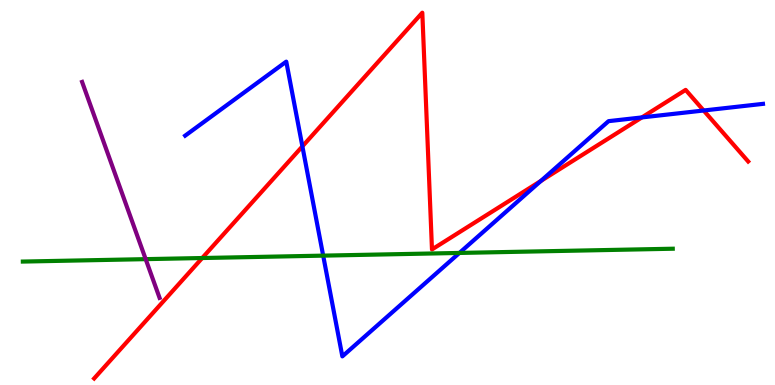[{'lines': ['blue', 'red'], 'intersections': [{'x': 3.9, 'y': 6.2}, {'x': 6.98, 'y': 5.3}, {'x': 8.28, 'y': 6.95}, {'x': 9.08, 'y': 7.13}]}, {'lines': ['green', 'red'], 'intersections': [{'x': 2.61, 'y': 3.3}]}, {'lines': ['purple', 'red'], 'intersections': []}, {'lines': ['blue', 'green'], 'intersections': [{'x': 4.17, 'y': 3.36}, {'x': 5.93, 'y': 3.43}]}, {'lines': ['blue', 'purple'], 'intersections': []}, {'lines': ['green', 'purple'], 'intersections': [{'x': 1.88, 'y': 3.27}]}]